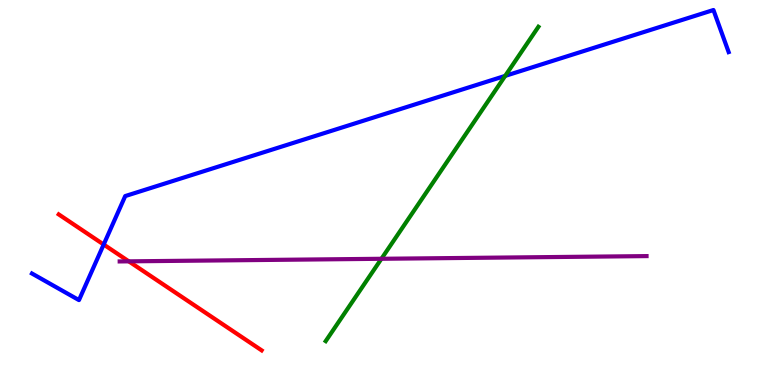[{'lines': ['blue', 'red'], 'intersections': [{'x': 1.34, 'y': 3.65}]}, {'lines': ['green', 'red'], 'intersections': []}, {'lines': ['purple', 'red'], 'intersections': [{'x': 1.66, 'y': 3.21}]}, {'lines': ['blue', 'green'], 'intersections': [{'x': 6.52, 'y': 8.03}]}, {'lines': ['blue', 'purple'], 'intersections': []}, {'lines': ['green', 'purple'], 'intersections': [{'x': 4.92, 'y': 3.28}]}]